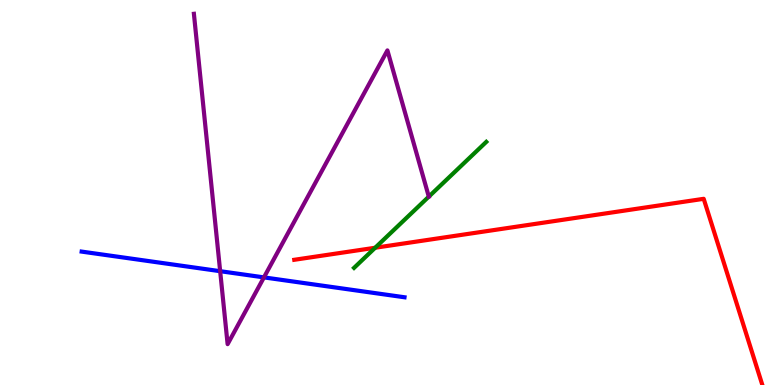[{'lines': ['blue', 'red'], 'intersections': []}, {'lines': ['green', 'red'], 'intersections': [{'x': 4.84, 'y': 3.57}]}, {'lines': ['purple', 'red'], 'intersections': []}, {'lines': ['blue', 'green'], 'intersections': []}, {'lines': ['blue', 'purple'], 'intersections': [{'x': 2.84, 'y': 2.96}, {'x': 3.41, 'y': 2.8}]}, {'lines': ['green', 'purple'], 'intersections': []}]